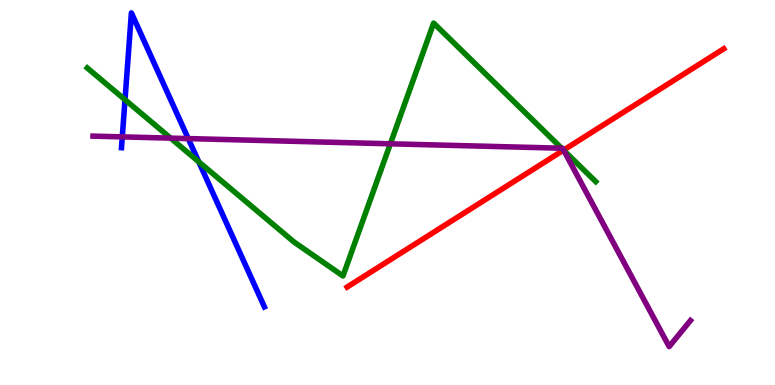[{'lines': ['blue', 'red'], 'intersections': []}, {'lines': ['green', 'red'], 'intersections': [{'x': 7.27, 'y': 6.1}]}, {'lines': ['purple', 'red'], 'intersections': [{'x': 7.27, 'y': 6.1}]}, {'lines': ['blue', 'green'], 'intersections': [{'x': 1.61, 'y': 7.41}, {'x': 2.56, 'y': 5.8}]}, {'lines': ['blue', 'purple'], 'intersections': [{'x': 1.58, 'y': 6.44}, {'x': 2.43, 'y': 6.4}]}, {'lines': ['green', 'purple'], 'intersections': [{'x': 2.2, 'y': 6.41}, {'x': 5.04, 'y': 6.27}, {'x': 7.25, 'y': 6.15}, {'x': 7.27, 'y': 6.1}]}]